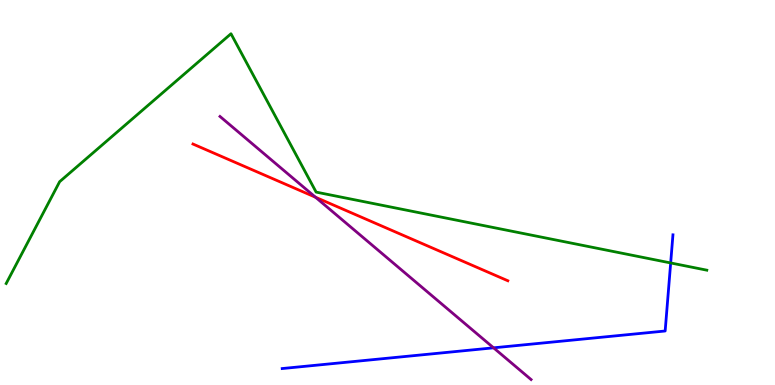[{'lines': ['blue', 'red'], 'intersections': []}, {'lines': ['green', 'red'], 'intersections': []}, {'lines': ['purple', 'red'], 'intersections': [{'x': 4.07, 'y': 4.88}]}, {'lines': ['blue', 'green'], 'intersections': [{'x': 8.65, 'y': 3.17}]}, {'lines': ['blue', 'purple'], 'intersections': [{'x': 6.37, 'y': 0.966}]}, {'lines': ['green', 'purple'], 'intersections': []}]